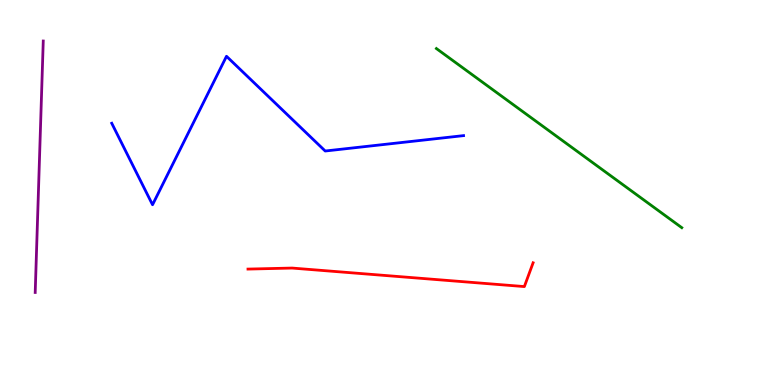[{'lines': ['blue', 'red'], 'intersections': []}, {'lines': ['green', 'red'], 'intersections': []}, {'lines': ['purple', 'red'], 'intersections': []}, {'lines': ['blue', 'green'], 'intersections': []}, {'lines': ['blue', 'purple'], 'intersections': []}, {'lines': ['green', 'purple'], 'intersections': []}]